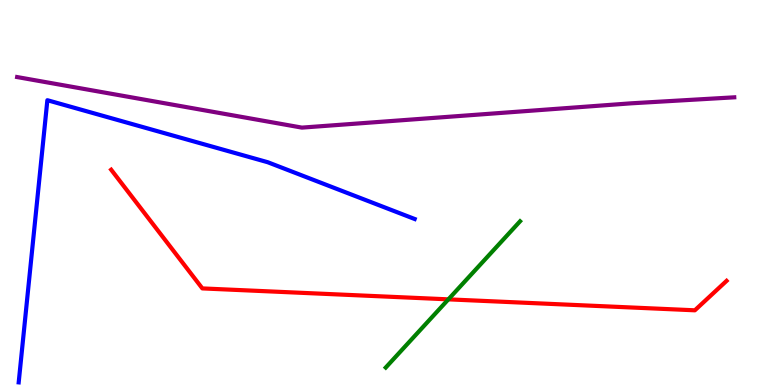[{'lines': ['blue', 'red'], 'intersections': []}, {'lines': ['green', 'red'], 'intersections': [{'x': 5.79, 'y': 2.22}]}, {'lines': ['purple', 'red'], 'intersections': []}, {'lines': ['blue', 'green'], 'intersections': []}, {'lines': ['blue', 'purple'], 'intersections': []}, {'lines': ['green', 'purple'], 'intersections': []}]